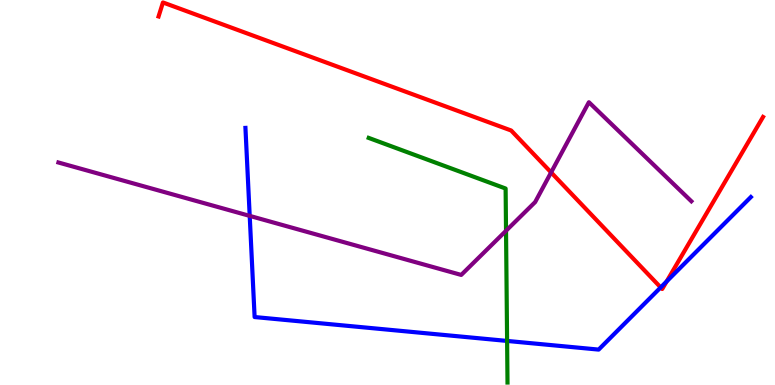[{'lines': ['blue', 'red'], 'intersections': [{'x': 8.52, 'y': 2.53}, {'x': 8.6, 'y': 2.69}]}, {'lines': ['green', 'red'], 'intersections': []}, {'lines': ['purple', 'red'], 'intersections': [{'x': 7.11, 'y': 5.52}]}, {'lines': ['blue', 'green'], 'intersections': [{'x': 6.54, 'y': 1.14}]}, {'lines': ['blue', 'purple'], 'intersections': [{'x': 3.22, 'y': 4.39}]}, {'lines': ['green', 'purple'], 'intersections': [{'x': 6.53, 'y': 4.01}]}]